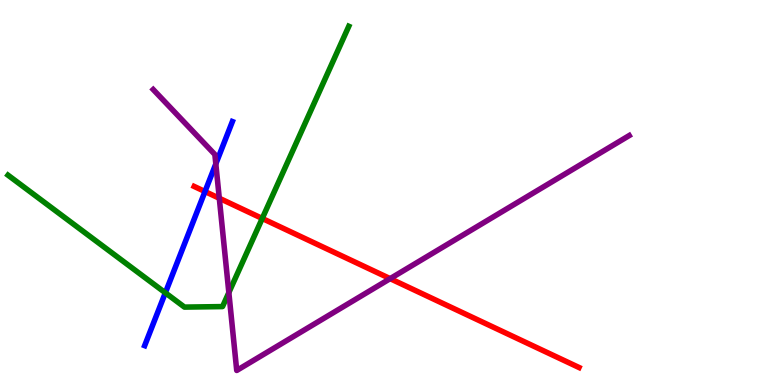[{'lines': ['blue', 'red'], 'intersections': [{'x': 2.65, 'y': 5.03}]}, {'lines': ['green', 'red'], 'intersections': [{'x': 3.38, 'y': 4.33}]}, {'lines': ['purple', 'red'], 'intersections': [{'x': 2.83, 'y': 4.85}, {'x': 5.03, 'y': 2.76}]}, {'lines': ['blue', 'green'], 'intersections': [{'x': 2.13, 'y': 2.39}]}, {'lines': ['blue', 'purple'], 'intersections': [{'x': 2.78, 'y': 5.74}]}, {'lines': ['green', 'purple'], 'intersections': [{'x': 2.95, 'y': 2.4}]}]